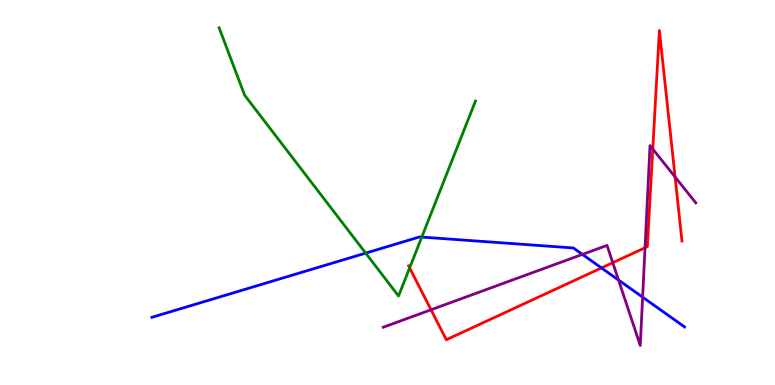[{'lines': ['blue', 'red'], 'intersections': [{'x': 7.76, 'y': 3.04}]}, {'lines': ['green', 'red'], 'intersections': [{'x': 5.29, 'y': 3.04}]}, {'lines': ['purple', 'red'], 'intersections': [{'x': 5.56, 'y': 1.95}, {'x': 7.91, 'y': 3.18}, {'x': 8.32, 'y': 3.57}, {'x': 8.42, 'y': 6.13}, {'x': 8.71, 'y': 5.4}]}, {'lines': ['blue', 'green'], 'intersections': [{'x': 4.72, 'y': 3.43}, {'x': 5.44, 'y': 3.84}]}, {'lines': ['blue', 'purple'], 'intersections': [{'x': 7.52, 'y': 3.39}, {'x': 7.98, 'y': 2.73}, {'x': 8.29, 'y': 2.28}]}, {'lines': ['green', 'purple'], 'intersections': []}]